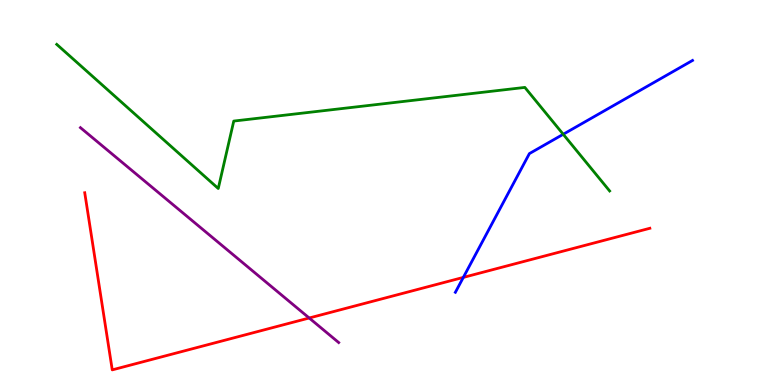[{'lines': ['blue', 'red'], 'intersections': [{'x': 5.98, 'y': 2.79}]}, {'lines': ['green', 'red'], 'intersections': []}, {'lines': ['purple', 'red'], 'intersections': [{'x': 3.99, 'y': 1.74}]}, {'lines': ['blue', 'green'], 'intersections': [{'x': 7.27, 'y': 6.51}]}, {'lines': ['blue', 'purple'], 'intersections': []}, {'lines': ['green', 'purple'], 'intersections': []}]